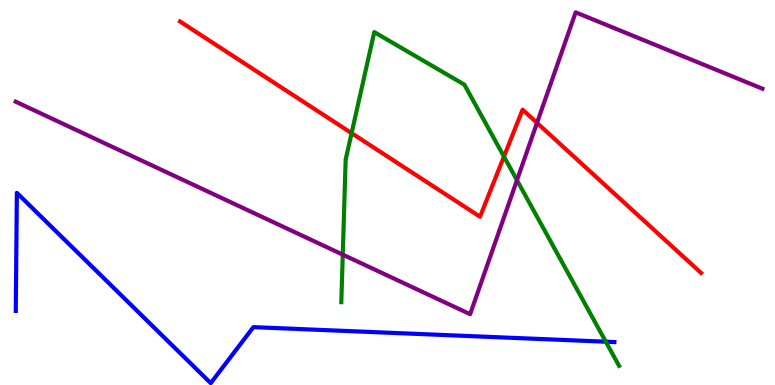[{'lines': ['blue', 'red'], 'intersections': []}, {'lines': ['green', 'red'], 'intersections': [{'x': 4.54, 'y': 6.54}, {'x': 6.5, 'y': 5.93}]}, {'lines': ['purple', 'red'], 'intersections': [{'x': 6.93, 'y': 6.81}]}, {'lines': ['blue', 'green'], 'intersections': [{'x': 7.82, 'y': 1.12}]}, {'lines': ['blue', 'purple'], 'intersections': []}, {'lines': ['green', 'purple'], 'intersections': [{'x': 4.42, 'y': 3.39}, {'x': 6.67, 'y': 5.32}]}]